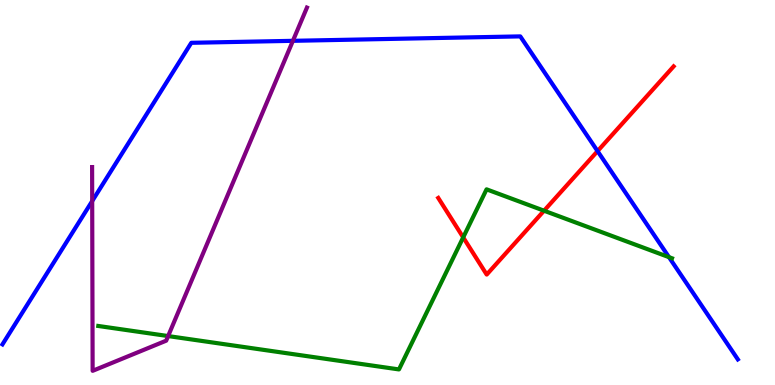[{'lines': ['blue', 'red'], 'intersections': [{'x': 7.71, 'y': 6.07}]}, {'lines': ['green', 'red'], 'intersections': [{'x': 5.98, 'y': 3.83}, {'x': 7.02, 'y': 4.53}]}, {'lines': ['purple', 'red'], 'intersections': []}, {'lines': ['blue', 'green'], 'intersections': [{'x': 8.63, 'y': 3.32}]}, {'lines': ['blue', 'purple'], 'intersections': [{'x': 1.19, 'y': 4.78}, {'x': 3.78, 'y': 8.94}]}, {'lines': ['green', 'purple'], 'intersections': [{'x': 2.17, 'y': 1.27}]}]